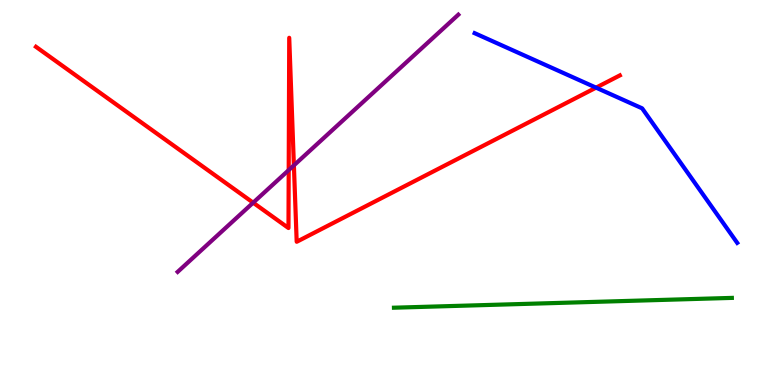[{'lines': ['blue', 'red'], 'intersections': [{'x': 7.69, 'y': 7.72}]}, {'lines': ['green', 'red'], 'intersections': []}, {'lines': ['purple', 'red'], 'intersections': [{'x': 3.27, 'y': 4.74}, {'x': 3.73, 'y': 5.58}, {'x': 3.79, 'y': 5.7}]}, {'lines': ['blue', 'green'], 'intersections': []}, {'lines': ['blue', 'purple'], 'intersections': []}, {'lines': ['green', 'purple'], 'intersections': []}]